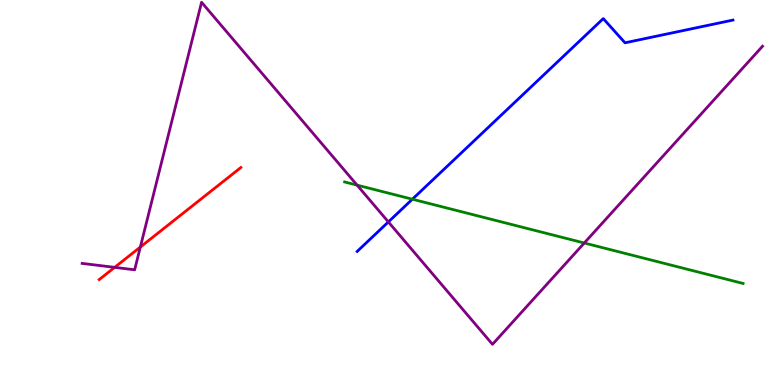[{'lines': ['blue', 'red'], 'intersections': []}, {'lines': ['green', 'red'], 'intersections': []}, {'lines': ['purple', 'red'], 'intersections': [{'x': 1.48, 'y': 3.06}, {'x': 1.81, 'y': 3.58}]}, {'lines': ['blue', 'green'], 'intersections': [{'x': 5.32, 'y': 4.83}]}, {'lines': ['blue', 'purple'], 'intersections': [{'x': 5.01, 'y': 4.24}]}, {'lines': ['green', 'purple'], 'intersections': [{'x': 4.61, 'y': 5.19}, {'x': 7.54, 'y': 3.69}]}]